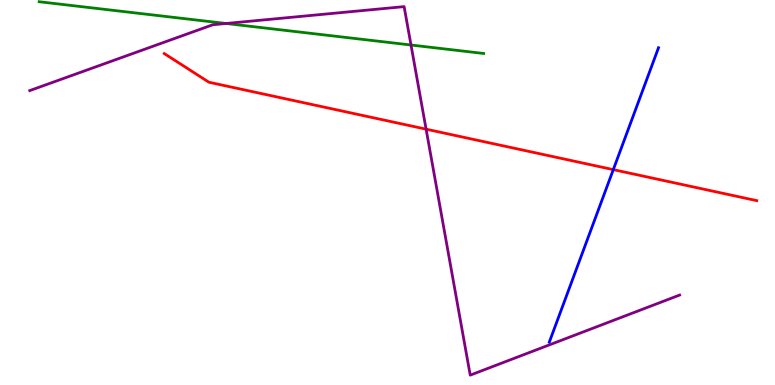[{'lines': ['blue', 'red'], 'intersections': [{'x': 7.91, 'y': 5.59}]}, {'lines': ['green', 'red'], 'intersections': []}, {'lines': ['purple', 'red'], 'intersections': [{'x': 5.5, 'y': 6.64}]}, {'lines': ['blue', 'green'], 'intersections': []}, {'lines': ['blue', 'purple'], 'intersections': []}, {'lines': ['green', 'purple'], 'intersections': [{'x': 2.92, 'y': 9.39}, {'x': 5.3, 'y': 8.83}]}]